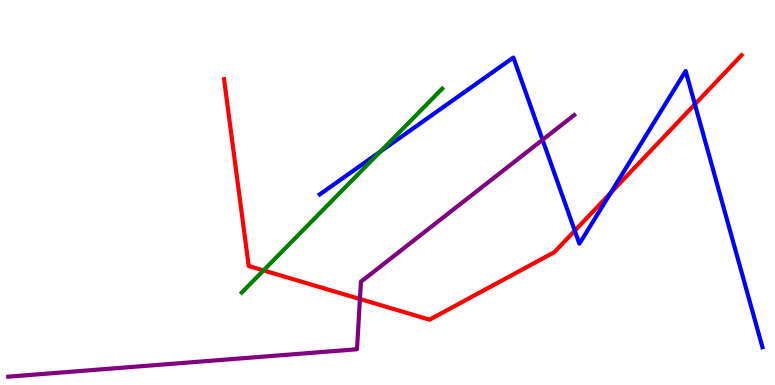[{'lines': ['blue', 'red'], 'intersections': [{'x': 7.42, 'y': 4.01}, {'x': 7.88, 'y': 4.99}, {'x': 8.97, 'y': 7.29}]}, {'lines': ['green', 'red'], 'intersections': [{'x': 3.4, 'y': 2.98}]}, {'lines': ['purple', 'red'], 'intersections': [{'x': 4.64, 'y': 2.23}]}, {'lines': ['blue', 'green'], 'intersections': [{'x': 4.91, 'y': 6.06}]}, {'lines': ['blue', 'purple'], 'intersections': [{'x': 7.0, 'y': 6.37}]}, {'lines': ['green', 'purple'], 'intersections': []}]